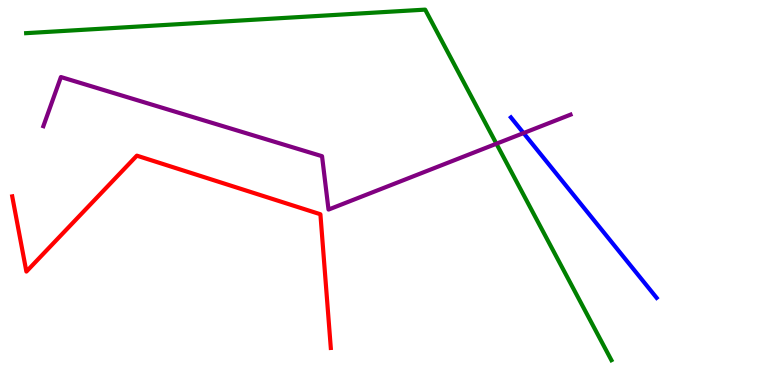[{'lines': ['blue', 'red'], 'intersections': []}, {'lines': ['green', 'red'], 'intersections': []}, {'lines': ['purple', 'red'], 'intersections': []}, {'lines': ['blue', 'green'], 'intersections': []}, {'lines': ['blue', 'purple'], 'intersections': [{'x': 6.76, 'y': 6.54}]}, {'lines': ['green', 'purple'], 'intersections': [{'x': 6.41, 'y': 6.27}]}]